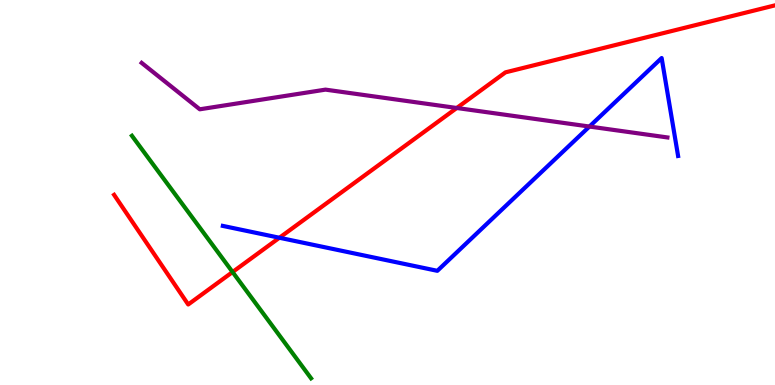[{'lines': ['blue', 'red'], 'intersections': [{'x': 3.61, 'y': 3.82}]}, {'lines': ['green', 'red'], 'intersections': [{'x': 3.0, 'y': 2.93}]}, {'lines': ['purple', 'red'], 'intersections': [{'x': 5.89, 'y': 7.2}]}, {'lines': ['blue', 'green'], 'intersections': []}, {'lines': ['blue', 'purple'], 'intersections': [{'x': 7.61, 'y': 6.71}]}, {'lines': ['green', 'purple'], 'intersections': []}]